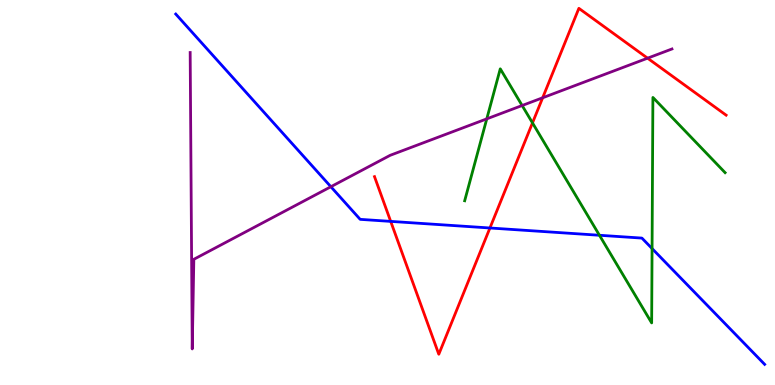[{'lines': ['blue', 'red'], 'intersections': [{'x': 5.04, 'y': 4.25}, {'x': 6.32, 'y': 4.08}]}, {'lines': ['green', 'red'], 'intersections': [{'x': 6.87, 'y': 6.81}]}, {'lines': ['purple', 'red'], 'intersections': [{'x': 7.0, 'y': 7.46}, {'x': 8.36, 'y': 8.49}]}, {'lines': ['blue', 'green'], 'intersections': [{'x': 7.73, 'y': 3.89}, {'x': 8.41, 'y': 3.54}]}, {'lines': ['blue', 'purple'], 'intersections': [{'x': 4.27, 'y': 5.15}]}, {'lines': ['green', 'purple'], 'intersections': [{'x': 6.28, 'y': 6.91}, {'x': 6.74, 'y': 7.26}]}]